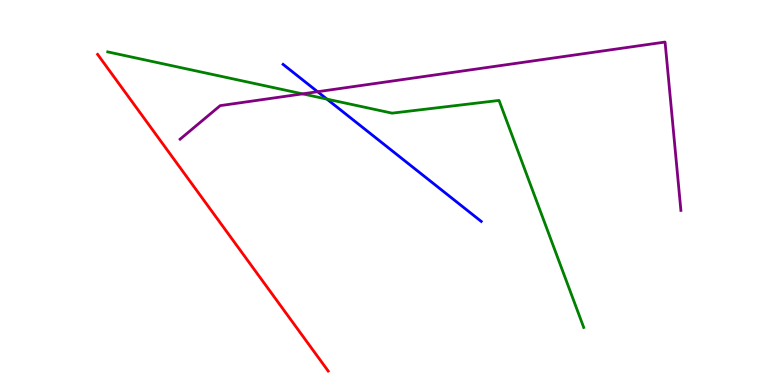[{'lines': ['blue', 'red'], 'intersections': []}, {'lines': ['green', 'red'], 'intersections': []}, {'lines': ['purple', 'red'], 'intersections': []}, {'lines': ['blue', 'green'], 'intersections': [{'x': 4.22, 'y': 7.43}]}, {'lines': ['blue', 'purple'], 'intersections': [{'x': 4.1, 'y': 7.62}]}, {'lines': ['green', 'purple'], 'intersections': [{'x': 3.9, 'y': 7.56}]}]